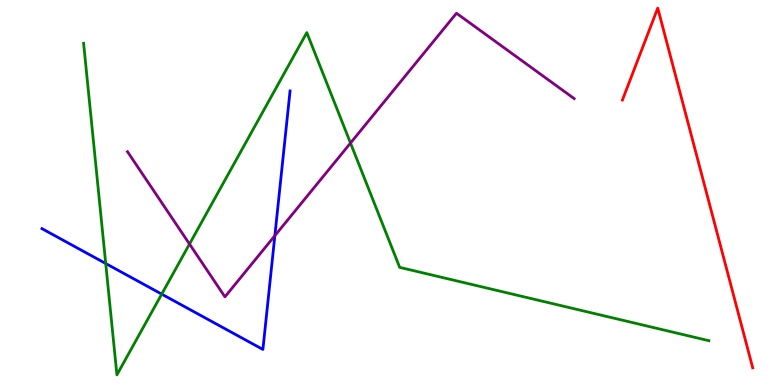[{'lines': ['blue', 'red'], 'intersections': []}, {'lines': ['green', 'red'], 'intersections': []}, {'lines': ['purple', 'red'], 'intersections': []}, {'lines': ['blue', 'green'], 'intersections': [{'x': 1.36, 'y': 3.16}, {'x': 2.09, 'y': 2.36}]}, {'lines': ['blue', 'purple'], 'intersections': [{'x': 3.55, 'y': 3.88}]}, {'lines': ['green', 'purple'], 'intersections': [{'x': 2.45, 'y': 3.66}, {'x': 4.52, 'y': 6.28}]}]